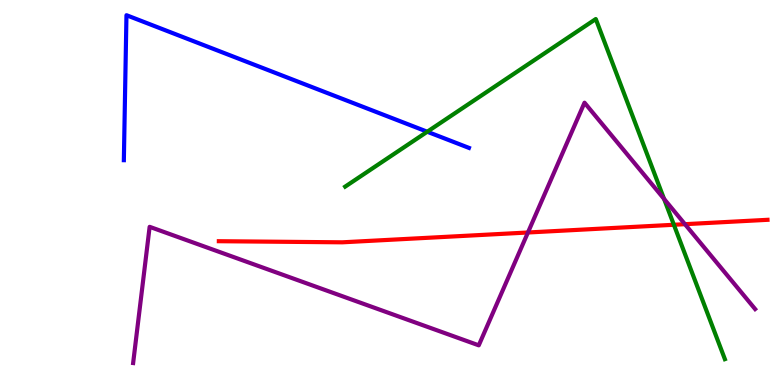[{'lines': ['blue', 'red'], 'intersections': []}, {'lines': ['green', 'red'], 'intersections': [{'x': 8.7, 'y': 4.16}]}, {'lines': ['purple', 'red'], 'intersections': [{'x': 6.81, 'y': 3.96}, {'x': 8.84, 'y': 4.18}]}, {'lines': ['blue', 'green'], 'intersections': [{'x': 5.51, 'y': 6.58}]}, {'lines': ['blue', 'purple'], 'intersections': []}, {'lines': ['green', 'purple'], 'intersections': [{'x': 8.57, 'y': 4.83}]}]